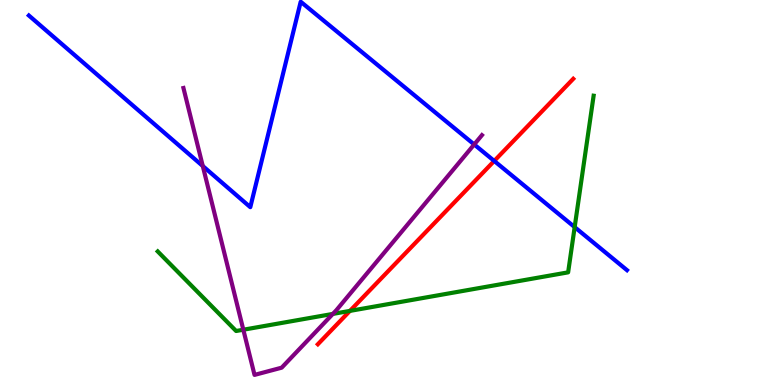[{'lines': ['blue', 'red'], 'intersections': [{'x': 6.38, 'y': 5.82}]}, {'lines': ['green', 'red'], 'intersections': [{'x': 4.52, 'y': 1.92}]}, {'lines': ['purple', 'red'], 'intersections': []}, {'lines': ['blue', 'green'], 'intersections': [{'x': 7.42, 'y': 4.1}]}, {'lines': ['blue', 'purple'], 'intersections': [{'x': 2.62, 'y': 5.69}, {'x': 6.12, 'y': 6.25}]}, {'lines': ['green', 'purple'], 'intersections': [{'x': 3.14, 'y': 1.44}, {'x': 4.29, 'y': 1.85}]}]